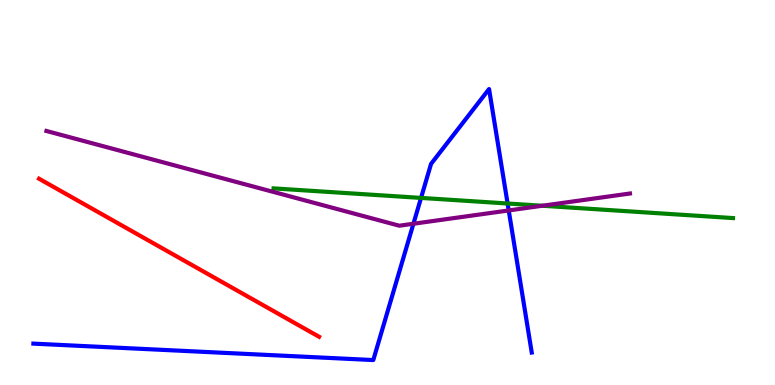[{'lines': ['blue', 'red'], 'intersections': []}, {'lines': ['green', 'red'], 'intersections': []}, {'lines': ['purple', 'red'], 'intersections': []}, {'lines': ['blue', 'green'], 'intersections': [{'x': 5.43, 'y': 4.86}, {'x': 6.55, 'y': 4.71}]}, {'lines': ['blue', 'purple'], 'intersections': [{'x': 5.33, 'y': 4.19}, {'x': 6.56, 'y': 4.53}]}, {'lines': ['green', 'purple'], 'intersections': [{'x': 7.0, 'y': 4.66}]}]